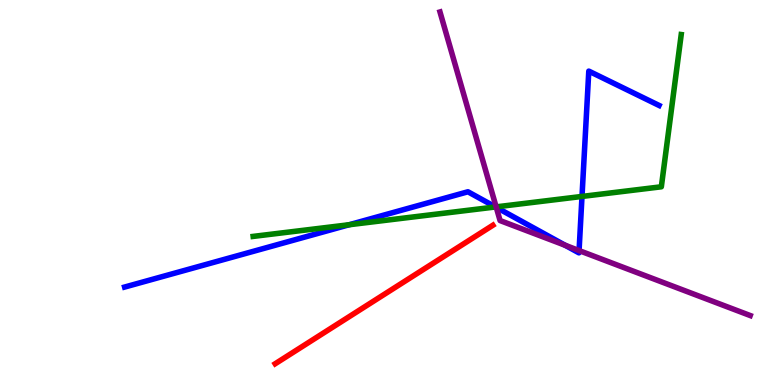[{'lines': ['blue', 'red'], 'intersections': []}, {'lines': ['green', 'red'], 'intersections': []}, {'lines': ['purple', 'red'], 'intersections': []}, {'lines': ['blue', 'green'], 'intersections': [{'x': 4.51, 'y': 4.16}, {'x': 6.39, 'y': 4.62}, {'x': 7.51, 'y': 4.9}]}, {'lines': ['blue', 'purple'], 'intersections': [{'x': 6.4, 'y': 4.61}, {'x': 7.29, 'y': 3.63}, {'x': 7.47, 'y': 3.49}]}, {'lines': ['green', 'purple'], 'intersections': [{'x': 6.4, 'y': 4.63}]}]